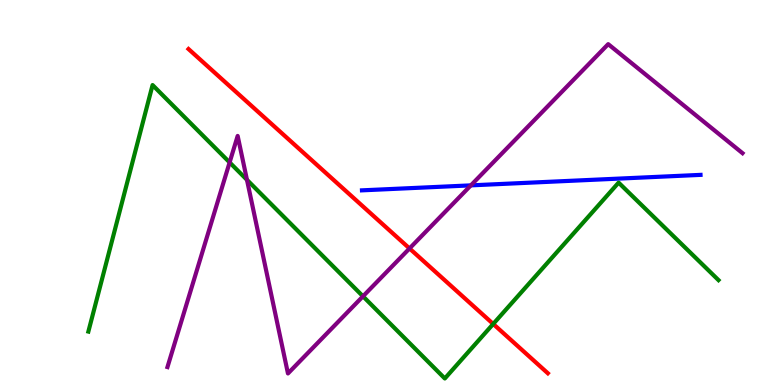[{'lines': ['blue', 'red'], 'intersections': []}, {'lines': ['green', 'red'], 'intersections': [{'x': 6.36, 'y': 1.59}]}, {'lines': ['purple', 'red'], 'intersections': [{'x': 5.28, 'y': 3.55}]}, {'lines': ['blue', 'green'], 'intersections': []}, {'lines': ['blue', 'purple'], 'intersections': [{'x': 6.08, 'y': 5.19}]}, {'lines': ['green', 'purple'], 'intersections': [{'x': 2.96, 'y': 5.78}, {'x': 3.19, 'y': 5.33}, {'x': 4.68, 'y': 2.3}]}]